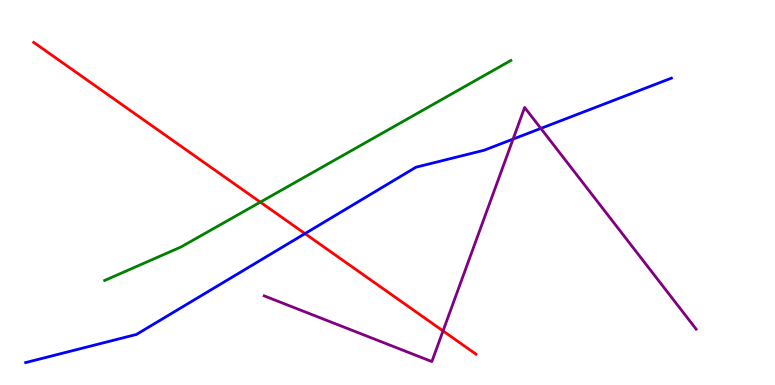[{'lines': ['blue', 'red'], 'intersections': [{'x': 3.94, 'y': 3.93}]}, {'lines': ['green', 'red'], 'intersections': [{'x': 3.36, 'y': 4.75}]}, {'lines': ['purple', 'red'], 'intersections': [{'x': 5.72, 'y': 1.4}]}, {'lines': ['blue', 'green'], 'intersections': []}, {'lines': ['blue', 'purple'], 'intersections': [{'x': 6.62, 'y': 6.39}, {'x': 6.98, 'y': 6.66}]}, {'lines': ['green', 'purple'], 'intersections': []}]